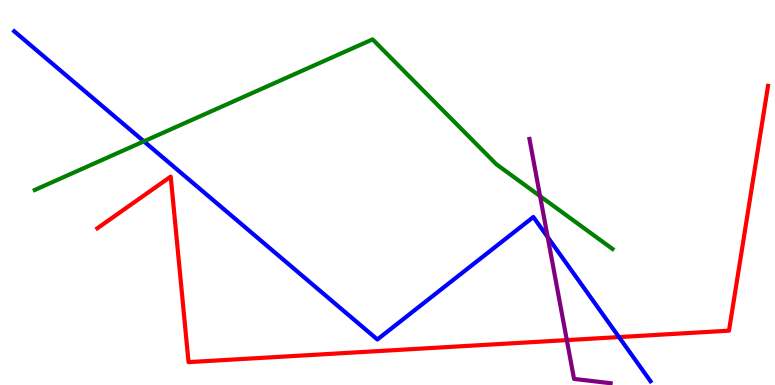[{'lines': ['blue', 'red'], 'intersections': [{'x': 7.99, 'y': 1.24}]}, {'lines': ['green', 'red'], 'intersections': []}, {'lines': ['purple', 'red'], 'intersections': [{'x': 7.31, 'y': 1.17}]}, {'lines': ['blue', 'green'], 'intersections': [{'x': 1.86, 'y': 6.33}]}, {'lines': ['blue', 'purple'], 'intersections': [{'x': 7.07, 'y': 3.84}]}, {'lines': ['green', 'purple'], 'intersections': [{'x': 6.97, 'y': 4.91}]}]